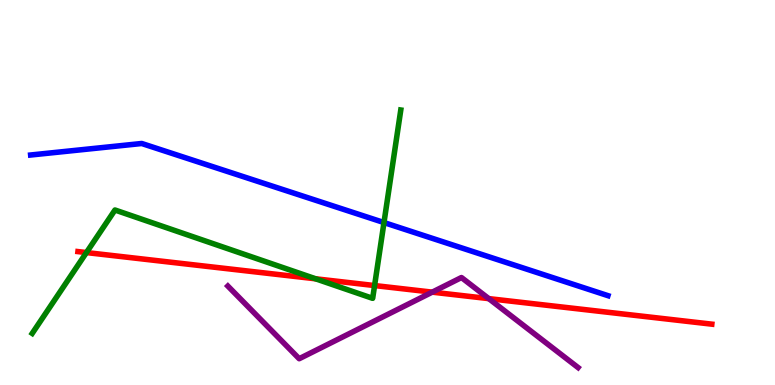[{'lines': ['blue', 'red'], 'intersections': []}, {'lines': ['green', 'red'], 'intersections': [{'x': 1.12, 'y': 3.44}, {'x': 4.07, 'y': 2.76}, {'x': 4.83, 'y': 2.58}]}, {'lines': ['purple', 'red'], 'intersections': [{'x': 5.58, 'y': 2.41}, {'x': 6.31, 'y': 2.24}]}, {'lines': ['blue', 'green'], 'intersections': [{'x': 4.95, 'y': 4.22}]}, {'lines': ['blue', 'purple'], 'intersections': []}, {'lines': ['green', 'purple'], 'intersections': []}]